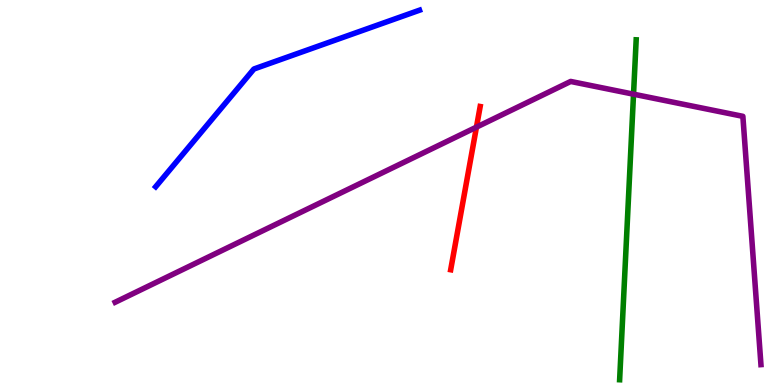[{'lines': ['blue', 'red'], 'intersections': []}, {'lines': ['green', 'red'], 'intersections': []}, {'lines': ['purple', 'red'], 'intersections': [{'x': 6.15, 'y': 6.7}]}, {'lines': ['blue', 'green'], 'intersections': []}, {'lines': ['blue', 'purple'], 'intersections': []}, {'lines': ['green', 'purple'], 'intersections': [{'x': 8.17, 'y': 7.55}]}]